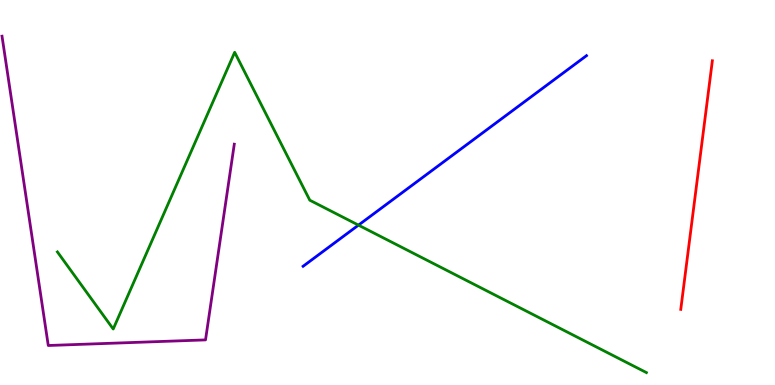[{'lines': ['blue', 'red'], 'intersections': []}, {'lines': ['green', 'red'], 'intersections': []}, {'lines': ['purple', 'red'], 'intersections': []}, {'lines': ['blue', 'green'], 'intersections': [{'x': 4.63, 'y': 4.15}]}, {'lines': ['blue', 'purple'], 'intersections': []}, {'lines': ['green', 'purple'], 'intersections': []}]